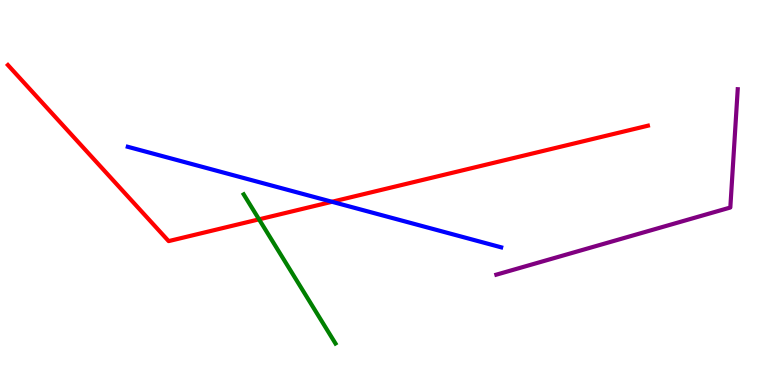[{'lines': ['blue', 'red'], 'intersections': [{'x': 4.28, 'y': 4.76}]}, {'lines': ['green', 'red'], 'intersections': [{'x': 3.34, 'y': 4.3}]}, {'lines': ['purple', 'red'], 'intersections': []}, {'lines': ['blue', 'green'], 'intersections': []}, {'lines': ['blue', 'purple'], 'intersections': []}, {'lines': ['green', 'purple'], 'intersections': []}]